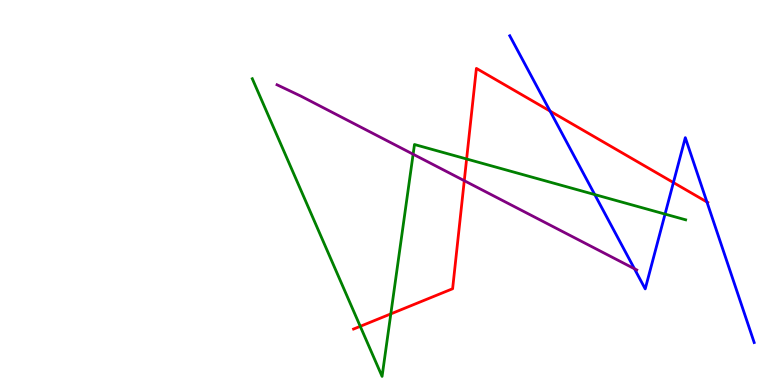[{'lines': ['blue', 'red'], 'intersections': [{'x': 7.1, 'y': 7.11}, {'x': 8.69, 'y': 5.26}, {'x': 9.12, 'y': 4.75}]}, {'lines': ['green', 'red'], 'intersections': [{'x': 4.65, 'y': 1.52}, {'x': 5.04, 'y': 1.85}, {'x': 6.02, 'y': 5.87}]}, {'lines': ['purple', 'red'], 'intersections': [{'x': 5.99, 'y': 5.31}]}, {'lines': ['blue', 'green'], 'intersections': [{'x': 7.67, 'y': 4.95}, {'x': 8.58, 'y': 4.44}]}, {'lines': ['blue', 'purple'], 'intersections': [{'x': 8.19, 'y': 3.02}]}, {'lines': ['green', 'purple'], 'intersections': [{'x': 5.33, 'y': 5.99}]}]